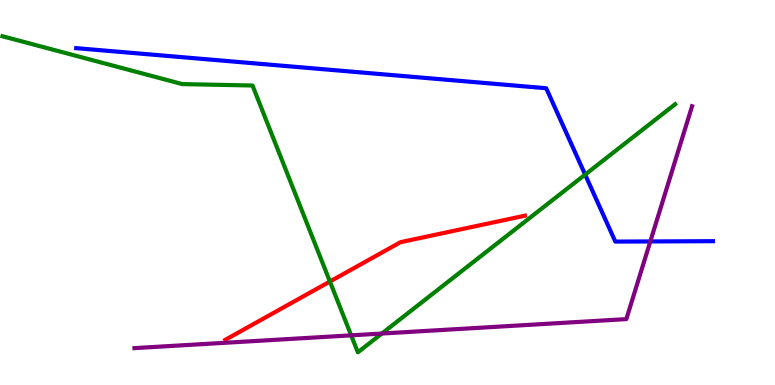[{'lines': ['blue', 'red'], 'intersections': []}, {'lines': ['green', 'red'], 'intersections': [{'x': 4.26, 'y': 2.69}]}, {'lines': ['purple', 'red'], 'intersections': []}, {'lines': ['blue', 'green'], 'intersections': [{'x': 7.55, 'y': 5.46}]}, {'lines': ['blue', 'purple'], 'intersections': [{'x': 8.39, 'y': 3.73}]}, {'lines': ['green', 'purple'], 'intersections': [{'x': 4.53, 'y': 1.29}, {'x': 4.93, 'y': 1.34}]}]